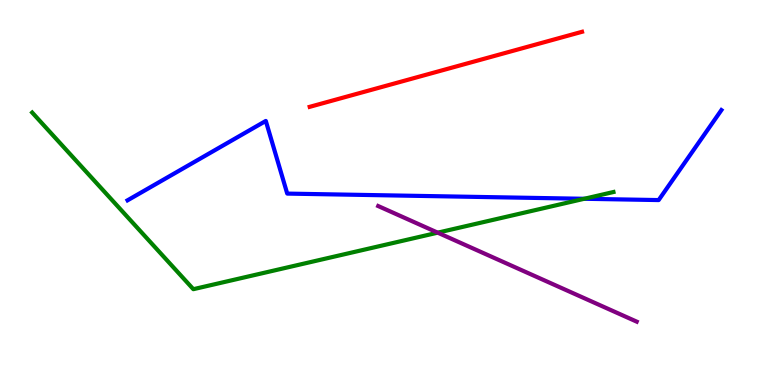[{'lines': ['blue', 'red'], 'intersections': []}, {'lines': ['green', 'red'], 'intersections': []}, {'lines': ['purple', 'red'], 'intersections': []}, {'lines': ['blue', 'green'], 'intersections': [{'x': 7.54, 'y': 4.84}]}, {'lines': ['blue', 'purple'], 'intersections': []}, {'lines': ['green', 'purple'], 'intersections': [{'x': 5.65, 'y': 3.96}]}]